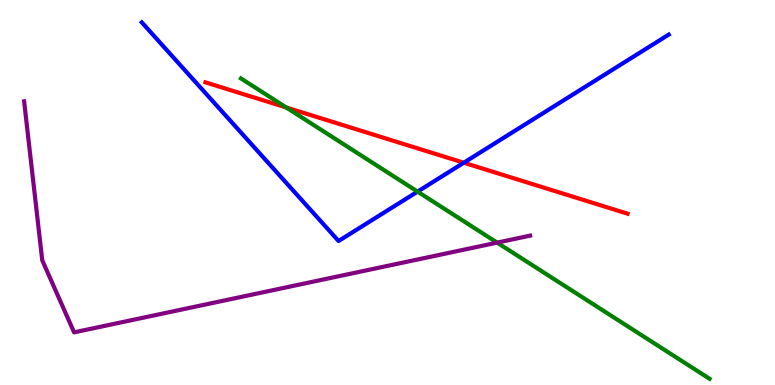[{'lines': ['blue', 'red'], 'intersections': [{'x': 5.98, 'y': 5.77}]}, {'lines': ['green', 'red'], 'intersections': [{'x': 3.69, 'y': 7.21}]}, {'lines': ['purple', 'red'], 'intersections': []}, {'lines': ['blue', 'green'], 'intersections': [{'x': 5.39, 'y': 5.02}]}, {'lines': ['blue', 'purple'], 'intersections': []}, {'lines': ['green', 'purple'], 'intersections': [{'x': 6.41, 'y': 3.7}]}]